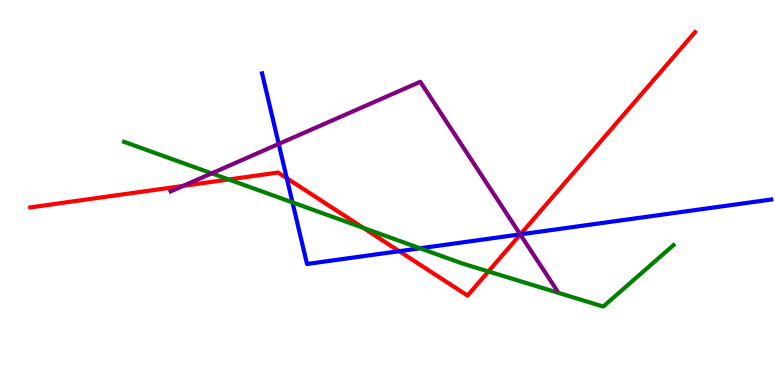[{'lines': ['blue', 'red'], 'intersections': [{'x': 3.7, 'y': 5.37}, {'x': 5.15, 'y': 3.48}, {'x': 6.72, 'y': 3.91}]}, {'lines': ['green', 'red'], 'intersections': [{'x': 2.95, 'y': 5.34}, {'x': 4.69, 'y': 4.08}, {'x': 6.3, 'y': 2.95}]}, {'lines': ['purple', 'red'], 'intersections': [{'x': 2.36, 'y': 5.17}, {'x': 6.71, 'y': 3.91}]}, {'lines': ['blue', 'green'], 'intersections': [{'x': 3.77, 'y': 4.74}, {'x': 5.42, 'y': 3.55}]}, {'lines': ['blue', 'purple'], 'intersections': [{'x': 3.6, 'y': 6.26}, {'x': 6.71, 'y': 3.91}]}, {'lines': ['green', 'purple'], 'intersections': [{'x': 2.73, 'y': 5.5}]}]